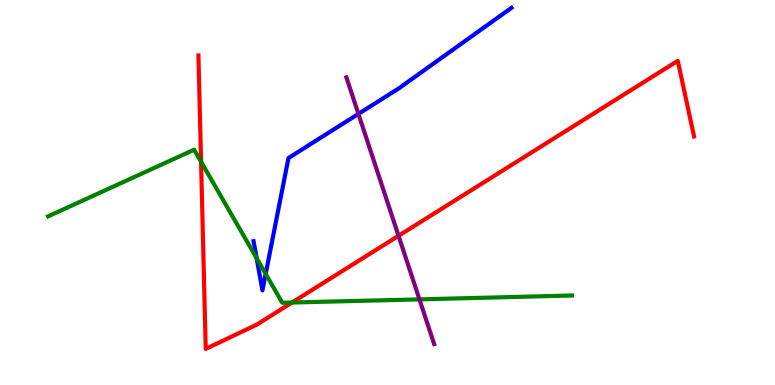[{'lines': ['blue', 'red'], 'intersections': []}, {'lines': ['green', 'red'], 'intersections': [{'x': 2.59, 'y': 5.8}, {'x': 3.77, 'y': 2.14}]}, {'lines': ['purple', 'red'], 'intersections': [{'x': 5.14, 'y': 3.88}]}, {'lines': ['blue', 'green'], 'intersections': [{'x': 3.31, 'y': 3.29}, {'x': 3.43, 'y': 2.89}]}, {'lines': ['blue', 'purple'], 'intersections': [{'x': 4.62, 'y': 7.04}]}, {'lines': ['green', 'purple'], 'intersections': [{'x': 5.41, 'y': 2.22}]}]